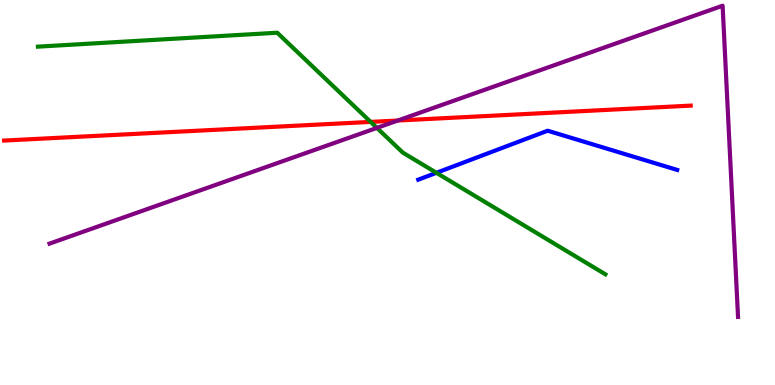[{'lines': ['blue', 'red'], 'intersections': []}, {'lines': ['green', 'red'], 'intersections': [{'x': 4.78, 'y': 6.83}]}, {'lines': ['purple', 'red'], 'intersections': [{'x': 5.13, 'y': 6.87}]}, {'lines': ['blue', 'green'], 'intersections': [{'x': 5.63, 'y': 5.51}]}, {'lines': ['blue', 'purple'], 'intersections': []}, {'lines': ['green', 'purple'], 'intersections': [{'x': 4.86, 'y': 6.68}]}]